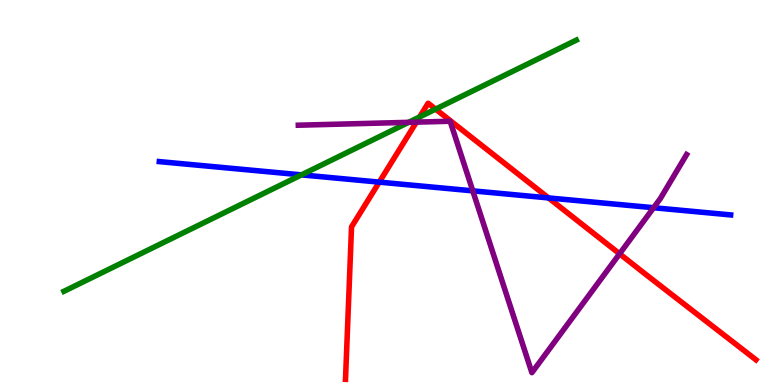[{'lines': ['blue', 'red'], 'intersections': [{'x': 4.89, 'y': 5.27}, {'x': 7.08, 'y': 4.86}]}, {'lines': ['green', 'red'], 'intersections': [{'x': 5.41, 'y': 6.96}, {'x': 5.62, 'y': 7.17}]}, {'lines': ['purple', 'red'], 'intersections': [{'x': 5.37, 'y': 6.83}, {'x': 7.99, 'y': 3.41}]}, {'lines': ['blue', 'green'], 'intersections': [{'x': 3.89, 'y': 5.46}]}, {'lines': ['blue', 'purple'], 'intersections': [{'x': 6.1, 'y': 5.04}, {'x': 8.43, 'y': 4.6}]}, {'lines': ['green', 'purple'], 'intersections': [{'x': 5.27, 'y': 6.82}]}]